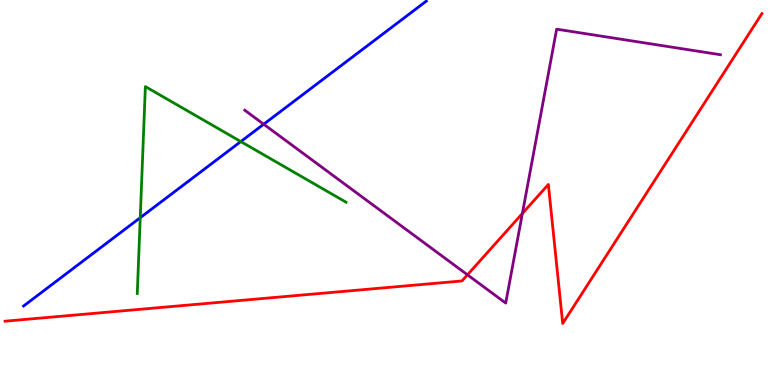[{'lines': ['blue', 'red'], 'intersections': []}, {'lines': ['green', 'red'], 'intersections': []}, {'lines': ['purple', 'red'], 'intersections': [{'x': 6.03, 'y': 2.86}, {'x': 6.74, 'y': 4.45}]}, {'lines': ['blue', 'green'], 'intersections': [{'x': 1.81, 'y': 4.35}, {'x': 3.11, 'y': 6.32}]}, {'lines': ['blue', 'purple'], 'intersections': [{'x': 3.4, 'y': 6.77}]}, {'lines': ['green', 'purple'], 'intersections': []}]